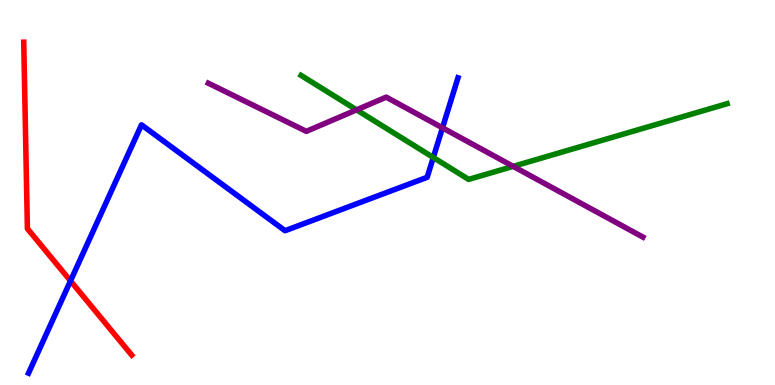[{'lines': ['blue', 'red'], 'intersections': [{'x': 0.91, 'y': 2.7}]}, {'lines': ['green', 'red'], 'intersections': []}, {'lines': ['purple', 'red'], 'intersections': []}, {'lines': ['blue', 'green'], 'intersections': [{'x': 5.59, 'y': 5.91}]}, {'lines': ['blue', 'purple'], 'intersections': [{'x': 5.71, 'y': 6.68}]}, {'lines': ['green', 'purple'], 'intersections': [{'x': 4.6, 'y': 7.15}, {'x': 6.62, 'y': 5.68}]}]